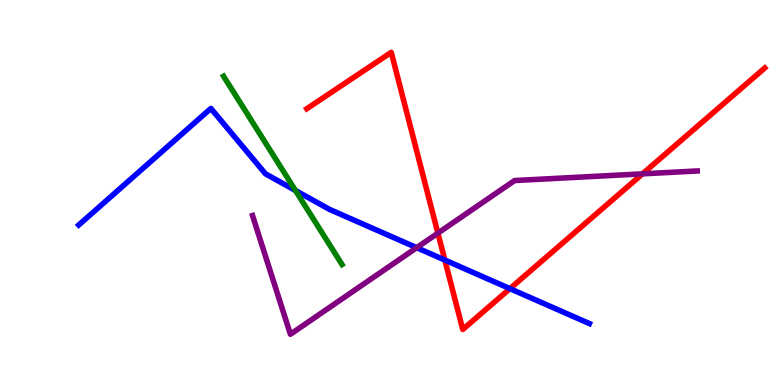[{'lines': ['blue', 'red'], 'intersections': [{'x': 5.74, 'y': 3.25}, {'x': 6.58, 'y': 2.5}]}, {'lines': ['green', 'red'], 'intersections': []}, {'lines': ['purple', 'red'], 'intersections': [{'x': 5.65, 'y': 3.94}, {'x': 8.29, 'y': 5.48}]}, {'lines': ['blue', 'green'], 'intersections': [{'x': 3.81, 'y': 5.05}]}, {'lines': ['blue', 'purple'], 'intersections': [{'x': 5.38, 'y': 3.57}]}, {'lines': ['green', 'purple'], 'intersections': []}]